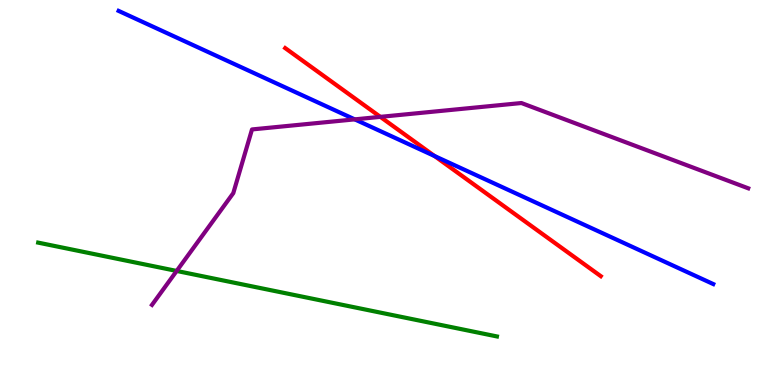[{'lines': ['blue', 'red'], 'intersections': [{'x': 5.61, 'y': 5.95}]}, {'lines': ['green', 'red'], 'intersections': []}, {'lines': ['purple', 'red'], 'intersections': [{'x': 4.91, 'y': 6.96}]}, {'lines': ['blue', 'green'], 'intersections': []}, {'lines': ['blue', 'purple'], 'intersections': [{'x': 4.58, 'y': 6.9}]}, {'lines': ['green', 'purple'], 'intersections': [{'x': 2.28, 'y': 2.96}]}]